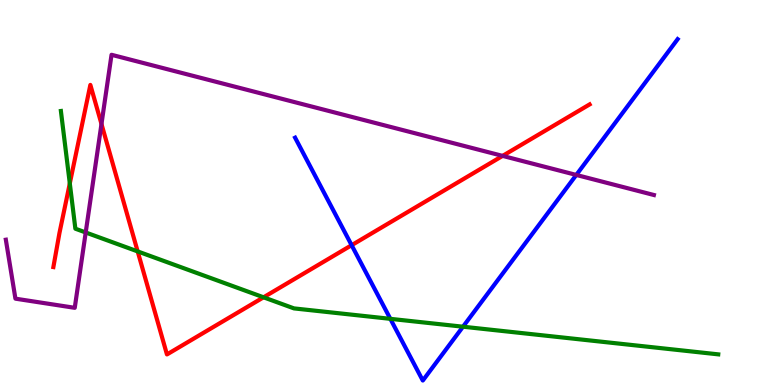[{'lines': ['blue', 'red'], 'intersections': [{'x': 4.54, 'y': 3.63}]}, {'lines': ['green', 'red'], 'intersections': [{'x': 0.901, 'y': 5.24}, {'x': 1.78, 'y': 3.47}, {'x': 3.4, 'y': 2.28}]}, {'lines': ['purple', 'red'], 'intersections': [{'x': 1.31, 'y': 6.78}, {'x': 6.49, 'y': 5.95}]}, {'lines': ['blue', 'green'], 'intersections': [{'x': 5.04, 'y': 1.72}, {'x': 5.97, 'y': 1.51}]}, {'lines': ['blue', 'purple'], 'intersections': [{'x': 7.44, 'y': 5.46}]}, {'lines': ['green', 'purple'], 'intersections': [{'x': 1.11, 'y': 3.96}]}]